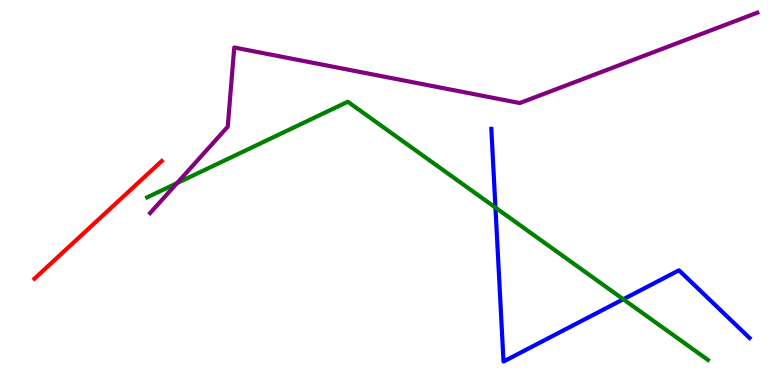[{'lines': ['blue', 'red'], 'intersections': []}, {'lines': ['green', 'red'], 'intersections': []}, {'lines': ['purple', 'red'], 'intersections': []}, {'lines': ['blue', 'green'], 'intersections': [{'x': 6.39, 'y': 4.61}, {'x': 8.04, 'y': 2.23}]}, {'lines': ['blue', 'purple'], 'intersections': []}, {'lines': ['green', 'purple'], 'intersections': [{'x': 2.28, 'y': 5.24}]}]